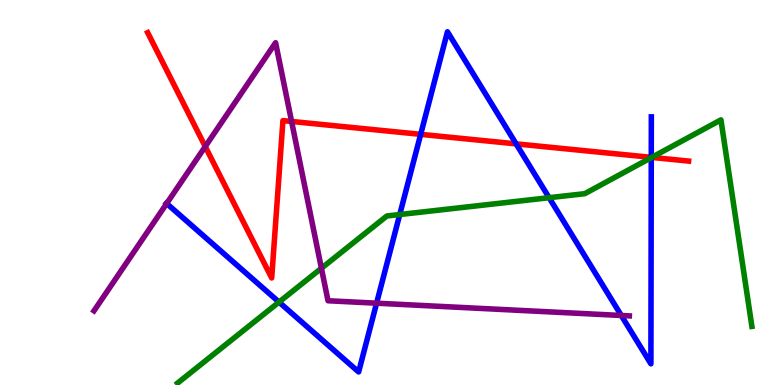[{'lines': ['blue', 'red'], 'intersections': [{'x': 5.43, 'y': 6.51}, {'x': 6.66, 'y': 6.26}, {'x': 8.4, 'y': 5.91}]}, {'lines': ['green', 'red'], 'intersections': [{'x': 8.41, 'y': 5.91}]}, {'lines': ['purple', 'red'], 'intersections': [{'x': 2.65, 'y': 6.19}, {'x': 3.76, 'y': 6.85}]}, {'lines': ['blue', 'green'], 'intersections': [{'x': 3.6, 'y': 2.15}, {'x': 5.16, 'y': 4.43}, {'x': 7.09, 'y': 4.87}, {'x': 8.4, 'y': 5.91}]}, {'lines': ['blue', 'purple'], 'intersections': [{'x': 2.15, 'y': 4.71}, {'x': 4.86, 'y': 2.12}, {'x': 8.02, 'y': 1.81}]}, {'lines': ['green', 'purple'], 'intersections': [{'x': 4.15, 'y': 3.03}]}]